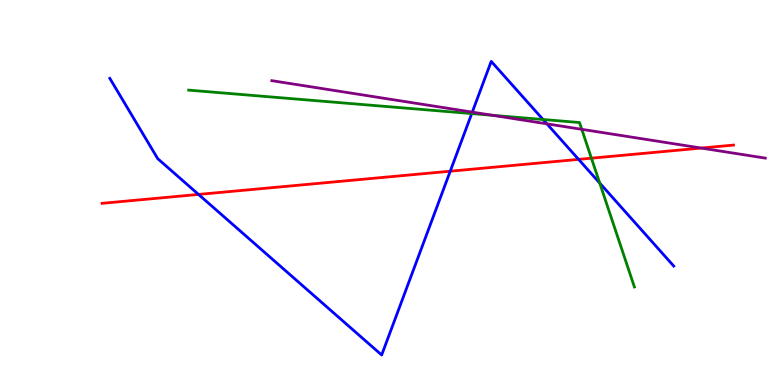[{'lines': ['blue', 'red'], 'intersections': [{'x': 2.56, 'y': 4.95}, {'x': 5.81, 'y': 5.55}, {'x': 7.47, 'y': 5.86}]}, {'lines': ['green', 'red'], 'intersections': [{'x': 7.63, 'y': 5.89}]}, {'lines': ['purple', 'red'], 'intersections': [{'x': 9.05, 'y': 6.15}]}, {'lines': ['blue', 'green'], 'intersections': [{'x': 6.09, 'y': 7.05}, {'x': 7.01, 'y': 6.9}, {'x': 7.74, 'y': 5.25}]}, {'lines': ['blue', 'purple'], 'intersections': [{'x': 6.09, 'y': 7.09}, {'x': 7.06, 'y': 6.78}]}, {'lines': ['green', 'purple'], 'intersections': [{'x': 6.36, 'y': 7.0}, {'x': 7.51, 'y': 6.64}]}]